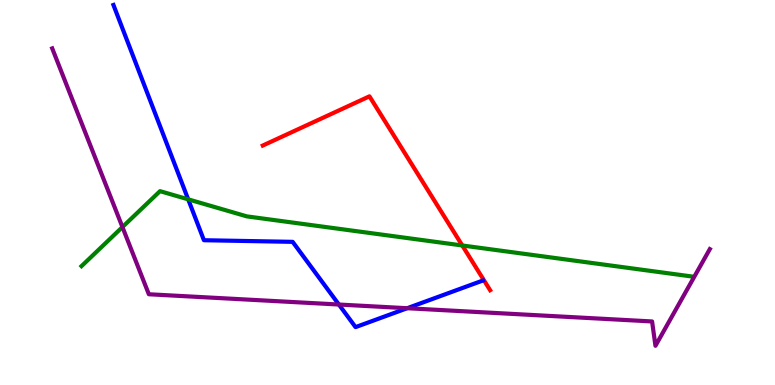[{'lines': ['blue', 'red'], 'intersections': []}, {'lines': ['green', 'red'], 'intersections': [{'x': 5.96, 'y': 3.62}]}, {'lines': ['purple', 'red'], 'intersections': []}, {'lines': ['blue', 'green'], 'intersections': [{'x': 2.43, 'y': 4.82}]}, {'lines': ['blue', 'purple'], 'intersections': [{'x': 4.37, 'y': 2.09}, {'x': 5.25, 'y': 1.99}]}, {'lines': ['green', 'purple'], 'intersections': [{'x': 1.58, 'y': 4.1}]}]